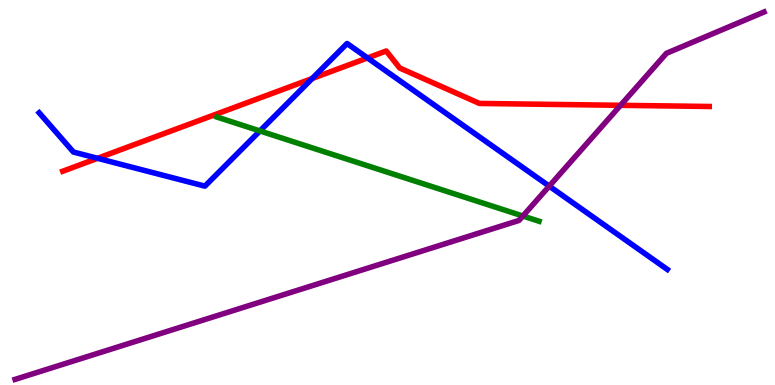[{'lines': ['blue', 'red'], 'intersections': [{'x': 1.26, 'y': 5.89}, {'x': 4.03, 'y': 7.96}, {'x': 4.74, 'y': 8.49}]}, {'lines': ['green', 'red'], 'intersections': []}, {'lines': ['purple', 'red'], 'intersections': [{'x': 8.01, 'y': 7.26}]}, {'lines': ['blue', 'green'], 'intersections': [{'x': 3.35, 'y': 6.6}]}, {'lines': ['blue', 'purple'], 'intersections': [{'x': 7.09, 'y': 5.17}]}, {'lines': ['green', 'purple'], 'intersections': [{'x': 6.75, 'y': 4.39}]}]